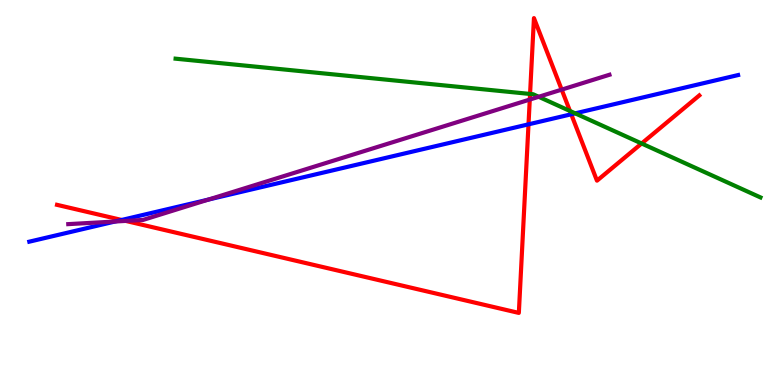[{'lines': ['blue', 'red'], 'intersections': [{'x': 1.57, 'y': 4.29}, {'x': 6.82, 'y': 6.77}, {'x': 7.37, 'y': 7.03}]}, {'lines': ['green', 'red'], 'intersections': [{'x': 6.84, 'y': 7.56}, {'x': 7.35, 'y': 7.12}, {'x': 8.28, 'y': 6.27}]}, {'lines': ['purple', 'red'], 'intersections': [{'x': 1.62, 'y': 4.26}, {'x': 6.84, 'y': 7.41}, {'x': 7.25, 'y': 7.67}]}, {'lines': ['blue', 'green'], 'intersections': [{'x': 7.42, 'y': 7.06}]}, {'lines': ['blue', 'purple'], 'intersections': [{'x': 1.49, 'y': 4.25}, {'x': 2.69, 'y': 4.82}]}, {'lines': ['green', 'purple'], 'intersections': [{'x': 6.95, 'y': 7.49}]}]